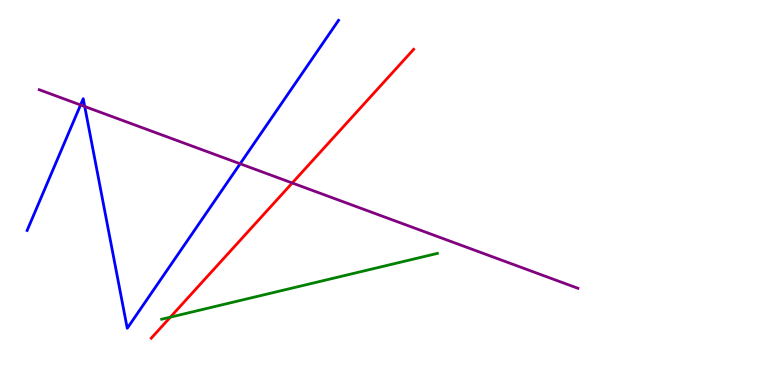[{'lines': ['blue', 'red'], 'intersections': []}, {'lines': ['green', 'red'], 'intersections': [{'x': 2.2, 'y': 1.76}]}, {'lines': ['purple', 'red'], 'intersections': [{'x': 3.77, 'y': 5.25}]}, {'lines': ['blue', 'green'], 'intersections': []}, {'lines': ['blue', 'purple'], 'intersections': [{'x': 1.04, 'y': 7.27}, {'x': 1.09, 'y': 7.23}, {'x': 3.1, 'y': 5.75}]}, {'lines': ['green', 'purple'], 'intersections': []}]